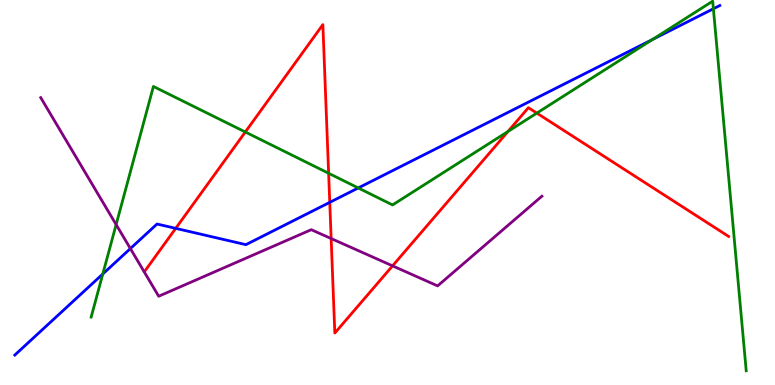[{'lines': ['blue', 'red'], 'intersections': [{'x': 2.27, 'y': 4.07}, {'x': 4.25, 'y': 4.74}]}, {'lines': ['green', 'red'], 'intersections': [{'x': 3.17, 'y': 6.57}, {'x': 4.24, 'y': 5.5}, {'x': 6.55, 'y': 6.59}, {'x': 6.93, 'y': 7.06}]}, {'lines': ['purple', 'red'], 'intersections': [{'x': 4.27, 'y': 3.8}, {'x': 5.07, 'y': 3.09}]}, {'lines': ['blue', 'green'], 'intersections': [{'x': 1.33, 'y': 2.88}, {'x': 4.62, 'y': 5.12}, {'x': 8.42, 'y': 8.97}, {'x': 9.2, 'y': 9.77}]}, {'lines': ['blue', 'purple'], 'intersections': [{'x': 1.68, 'y': 3.54}]}, {'lines': ['green', 'purple'], 'intersections': [{'x': 1.5, 'y': 4.17}]}]